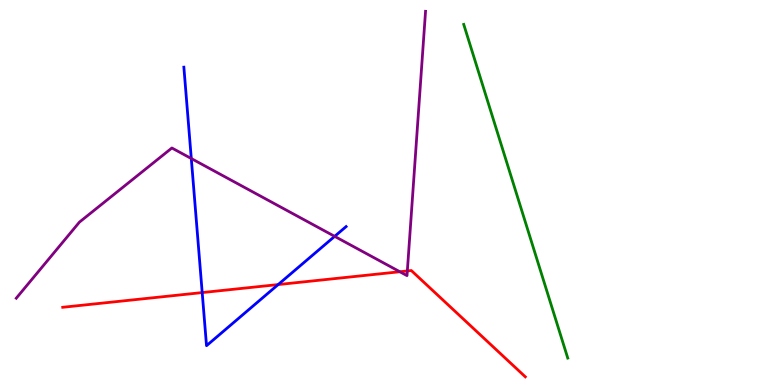[{'lines': ['blue', 'red'], 'intersections': [{'x': 2.61, 'y': 2.4}, {'x': 3.59, 'y': 2.61}]}, {'lines': ['green', 'red'], 'intersections': []}, {'lines': ['purple', 'red'], 'intersections': [{'x': 5.16, 'y': 2.94}, {'x': 5.26, 'y': 2.96}]}, {'lines': ['blue', 'green'], 'intersections': []}, {'lines': ['blue', 'purple'], 'intersections': [{'x': 2.47, 'y': 5.88}, {'x': 4.32, 'y': 3.86}]}, {'lines': ['green', 'purple'], 'intersections': []}]